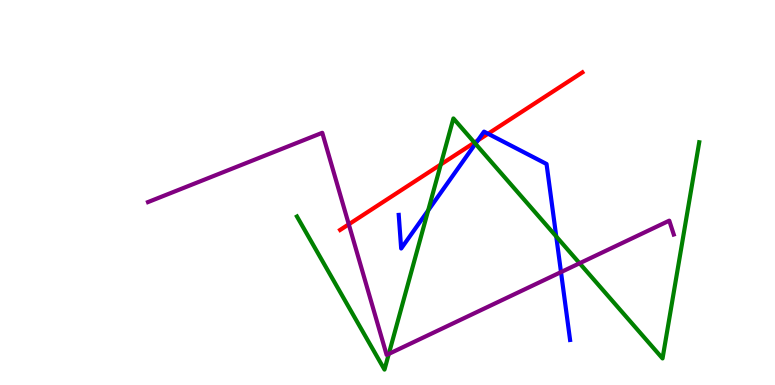[{'lines': ['blue', 'red'], 'intersections': [{'x': 6.17, 'y': 6.35}, {'x': 6.3, 'y': 6.53}]}, {'lines': ['green', 'red'], 'intersections': [{'x': 5.69, 'y': 5.73}, {'x': 6.12, 'y': 6.3}]}, {'lines': ['purple', 'red'], 'intersections': [{'x': 4.5, 'y': 4.17}]}, {'lines': ['blue', 'green'], 'intersections': [{'x': 5.52, 'y': 4.53}, {'x': 6.13, 'y': 6.27}, {'x': 7.18, 'y': 3.86}]}, {'lines': ['blue', 'purple'], 'intersections': [{'x': 7.24, 'y': 2.93}]}, {'lines': ['green', 'purple'], 'intersections': [{'x': 5.02, 'y': 0.808}, {'x': 7.48, 'y': 3.16}]}]